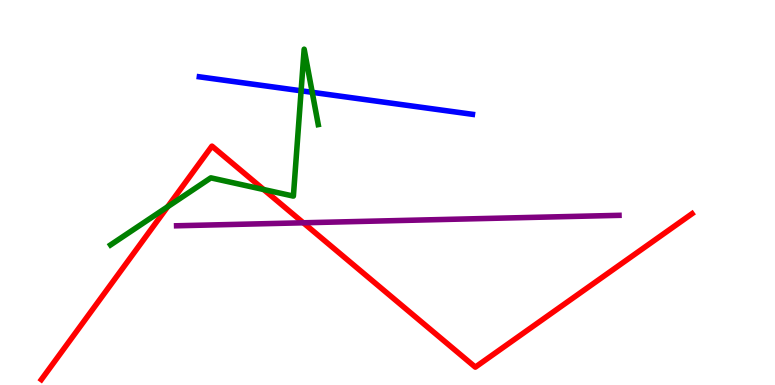[{'lines': ['blue', 'red'], 'intersections': []}, {'lines': ['green', 'red'], 'intersections': [{'x': 2.16, 'y': 4.63}, {'x': 3.4, 'y': 5.08}]}, {'lines': ['purple', 'red'], 'intersections': [{'x': 3.91, 'y': 4.21}]}, {'lines': ['blue', 'green'], 'intersections': [{'x': 3.89, 'y': 7.64}, {'x': 4.03, 'y': 7.6}]}, {'lines': ['blue', 'purple'], 'intersections': []}, {'lines': ['green', 'purple'], 'intersections': []}]